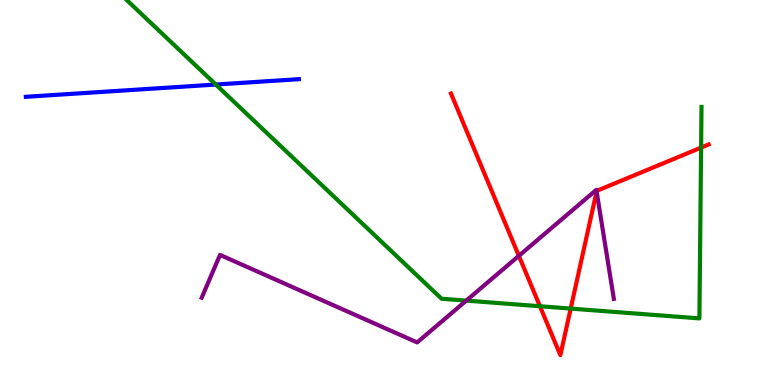[{'lines': ['blue', 'red'], 'intersections': []}, {'lines': ['green', 'red'], 'intersections': [{'x': 6.97, 'y': 2.05}, {'x': 7.36, 'y': 1.98}, {'x': 9.05, 'y': 6.17}]}, {'lines': ['purple', 'red'], 'intersections': [{'x': 6.69, 'y': 3.35}, {'x': 7.7, 'y': 5.03}]}, {'lines': ['blue', 'green'], 'intersections': [{'x': 2.78, 'y': 7.8}]}, {'lines': ['blue', 'purple'], 'intersections': []}, {'lines': ['green', 'purple'], 'intersections': [{'x': 6.02, 'y': 2.19}]}]